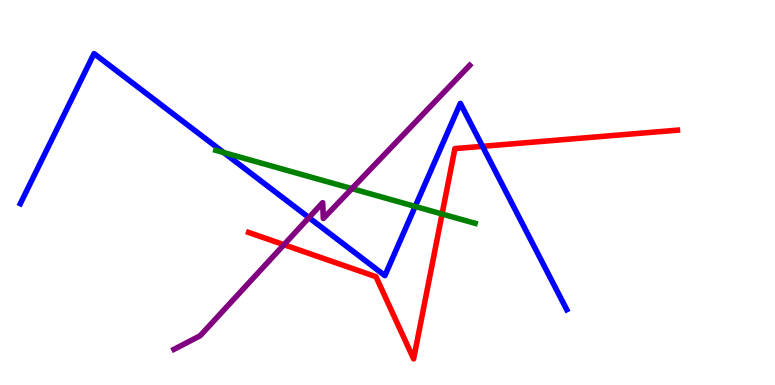[{'lines': ['blue', 'red'], 'intersections': [{'x': 6.23, 'y': 6.2}]}, {'lines': ['green', 'red'], 'intersections': [{'x': 5.7, 'y': 4.44}]}, {'lines': ['purple', 'red'], 'intersections': [{'x': 3.66, 'y': 3.64}]}, {'lines': ['blue', 'green'], 'intersections': [{'x': 2.89, 'y': 6.04}, {'x': 5.36, 'y': 4.64}]}, {'lines': ['blue', 'purple'], 'intersections': [{'x': 3.99, 'y': 4.35}]}, {'lines': ['green', 'purple'], 'intersections': [{'x': 4.54, 'y': 5.1}]}]